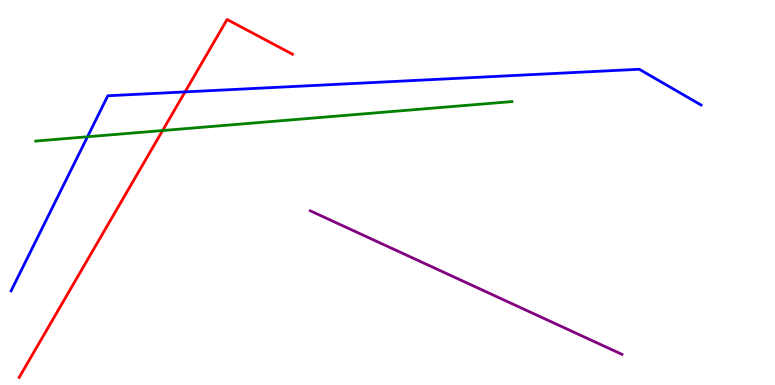[{'lines': ['blue', 'red'], 'intersections': [{'x': 2.39, 'y': 7.61}]}, {'lines': ['green', 'red'], 'intersections': [{'x': 2.1, 'y': 6.61}]}, {'lines': ['purple', 'red'], 'intersections': []}, {'lines': ['blue', 'green'], 'intersections': [{'x': 1.13, 'y': 6.45}]}, {'lines': ['blue', 'purple'], 'intersections': []}, {'lines': ['green', 'purple'], 'intersections': []}]